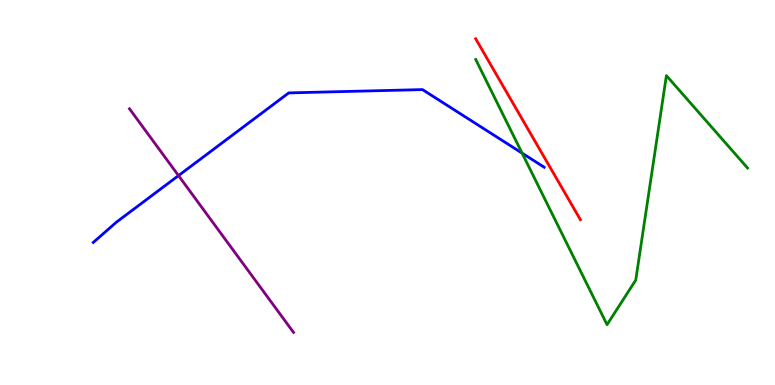[{'lines': ['blue', 'red'], 'intersections': []}, {'lines': ['green', 'red'], 'intersections': []}, {'lines': ['purple', 'red'], 'intersections': []}, {'lines': ['blue', 'green'], 'intersections': [{'x': 6.74, 'y': 6.02}]}, {'lines': ['blue', 'purple'], 'intersections': [{'x': 2.3, 'y': 5.44}]}, {'lines': ['green', 'purple'], 'intersections': []}]